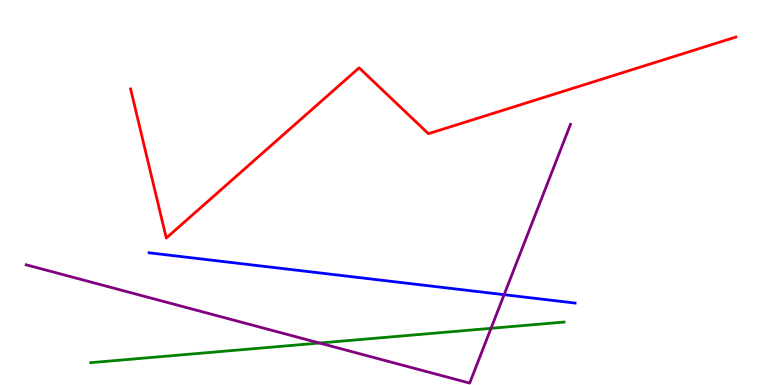[{'lines': ['blue', 'red'], 'intersections': []}, {'lines': ['green', 'red'], 'intersections': []}, {'lines': ['purple', 'red'], 'intersections': []}, {'lines': ['blue', 'green'], 'intersections': []}, {'lines': ['blue', 'purple'], 'intersections': [{'x': 6.5, 'y': 2.35}]}, {'lines': ['green', 'purple'], 'intersections': [{'x': 4.12, 'y': 1.09}, {'x': 6.34, 'y': 1.47}]}]